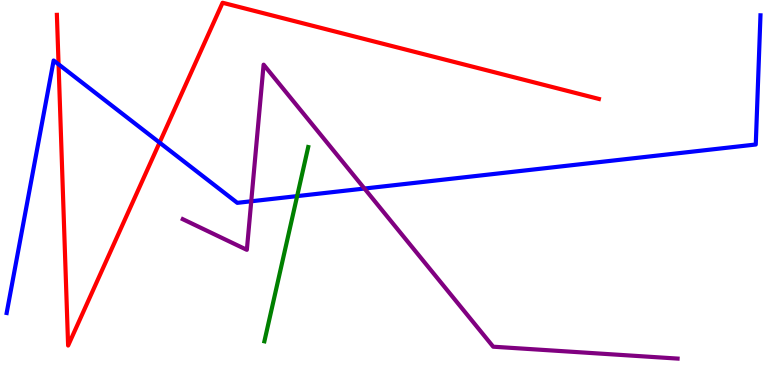[{'lines': ['blue', 'red'], 'intersections': [{'x': 0.756, 'y': 8.33}, {'x': 2.06, 'y': 6.3}]}, {'lines': ['green', 'red'], 'intersections': []}, {'lines': ['purple', 'red'], 'intersections': []}, {'lines': ['blue', 'green'], 'intersections': [{'x': 3.83, 'y': 4.91}]}, {'lines': ['blue', 'purple'], 'intersections': [{'x': 3.24, 'y': 4.77}, {'x': 4.7, 'y': 5.1}]}, {'lines': ['green', 'purple'], 'intersections': []}]